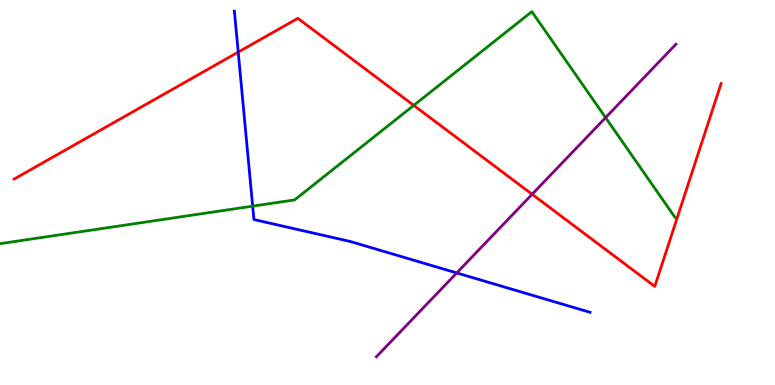[{'lines': ['blue', 'red'], 'intersections': [{'x': 3.07, 'y': 8.65}]}, {'lines': ['green', 'red'], 'intersections': [{'x': 5.34, 'y': 7.26}]}, {'lines': ['purple', 'red'], 'intersections': [{'x': 6.87, 'y': 4.95}]}, {'lines': ['blue', 'green'], 'intersections': [{'x': 3.26, 'y': 4.65}]}, {'lines': ['blue', 'purple'], 'intersections': [{'x': 5.89, 'y': 2.91}]}, {'lines': ['green', 'purple'], 'intersections': [{'x': 7.81, 'y': 6.95}]}]